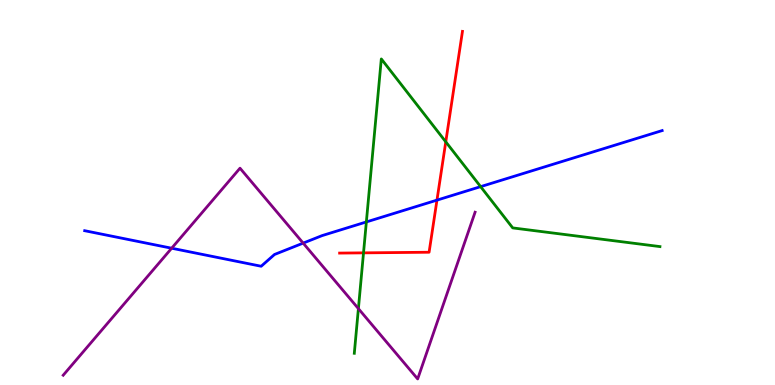[{'lines': ['blue', 'red'], 'intersections': [{'x': 5.64, 'y': 4.8}]}, {'lines': ['green', 'red'], 'intersections': [{'x': 4.69, 'y': 3.43}, {'x': 5.75, 'y': 6.32}]}, {'lines': ['purple', 'red'], 'intersections': []}, {'lines': ['blue', 'green'], 'intersections': [{'x': 4.73, 'y': 4.24}, {'x': 6.2, 'y': 5.15}]}, {'lines': ['blue', 'purple'], 'intersections': [{'x': 2.22, 'y': 3.55}, {'x': 3.91, 'y': 3.69}]}, {'lines': ['green', 'purple'], 'intersections': [{'x': 4.62, 'y': 1.98}]}]